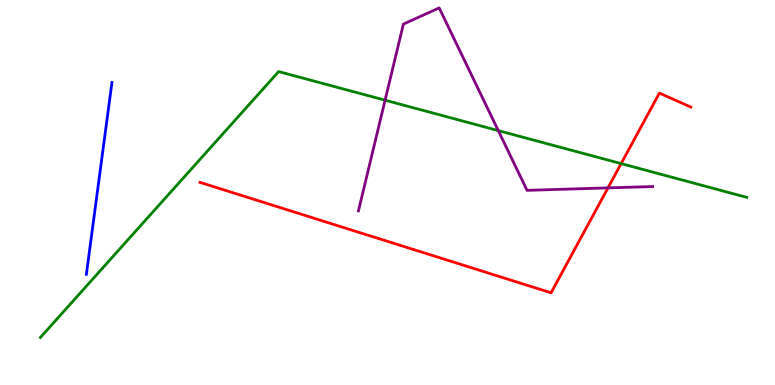[{'lines': ['blue', 'red'], 'intersections': []}, {'lines': ['green', 'red'], 'intersections': [{'x': 8.01, 'y': 5.75}]}, {'lines': ['purple', 'red'], 'intersections': [{'x': 7.84, 'y': 5.12}]}, {'lines': ['blue', 'green'], 'intersections': []}, {'lines': ['blue', 'purple'], 'intersections': []}, {'lines': ['green', 'purple'], 'intersections': [{'x': 4.97, 'y': 7.4}, {'x': 6.43, 'y': 6.61}]}]